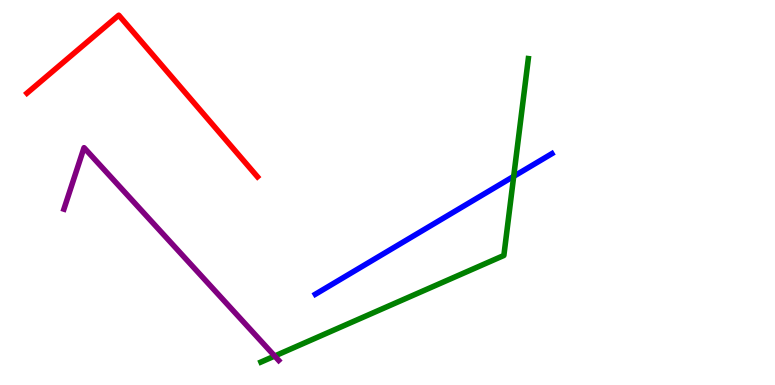[{'lines': ['blue', 'red'], 'intersections': []}, {'lines': ['green', 'red'], 'intersections': []}, {'lines': ['purple', 'red'], 'intersections': []}, {'lines': ['blue', 'green'], 'intersections': [{'x': 6.63, 'y': 5.42}]}, {'lines': ['blue', 'purple'], 'intersections': []}, {'lines': ['green', 'purple'], 'intersections': [{'x': 3.54, 'y': 0.753}]}]